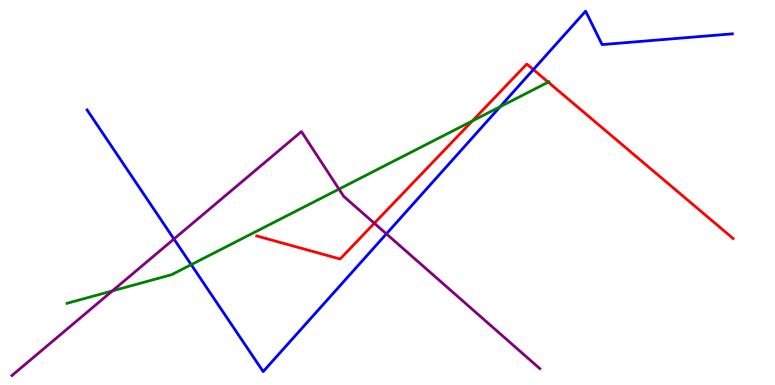[{'lines': ['blue', 'red'], 'intersections': [{'x': 6.88, 'y': 8.19}]}, {'lines': ['green', 'red'], 'intersections': [{'x': 6.09, 'y': 6.86}, {'x': 7.07, 'y': 7.87}]}, {'lines': ['purple', 'red'], 'intersections': [{'x': 4.83, 'y': 4.2}]}, {'lines': ['blue', 'green'], 'intersections': [{'x': 2.47, 'y': 3.13}, {'x': 6.45, 'y': 7.23}]}, {'lines': ['blue', 'purple'], 'intersections': [{'x': 2.24, 'y': 3.79}, {'x': 4.99, 'y': 3.93}]}, {'lines': ['green', 'purple'], 'intersections': [{'x': 1.45, 'y': 2.44}, {'x': 4.37, 'y': 5.09}]}]